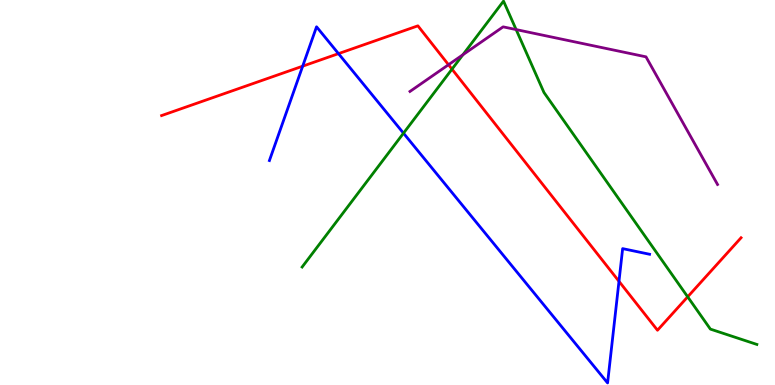[{'lines': ['blue', 'red'], 'intersections': [{'x': 3.91, 'y': 8.28}, {'x': 4.37, 'y': 8.61}, {'x': 7.99, 'y': 2.69}]}, {'lines': ['green', 'red'], 'intersections': [{'x': 5.83, 'y': 8.2}, {'x': 8.87, 'y': 2.29}]}, {'lines': ['purple', 'red'], 'intersections': [{'x': 5.79, 'y': 8.32}]}, {'lines': ['blue', 'green'], 'intersections': [{'x': 5.21, 'y': 6.54}]}, {'lines': ['blue', 'purple'], 'intersections': []}, {'lines': ['green', 'purple'], 'intersections': [{'x': 5.97, 'y': 8.58}, {'x': 6.66, 'y': 9.23}]}]